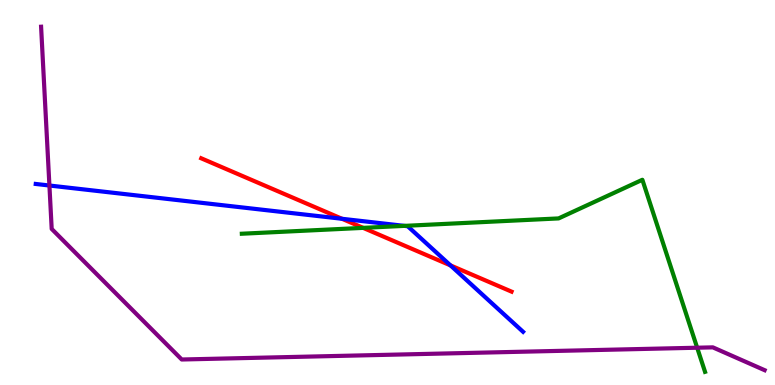[{'lines': ['blue', 'red'], 'intersections': [{'x': 4.41, 'y': 4.32}, {'x': 5.81, 'y': 3.11}]}, {'lines': ['green', 'red'], 'intersections': [{'x': 4.69, 'y': 4.08}]}, {'lines': ['purple', 'red'], 'intersections': []}, {'lines': ['blue', 'green'], 'intersections': [{'x': 5.22, 'y': 4.13}]}, {'lines': ['blue', 'purple'], 'intersections': [{'x': 0.638, 'y': 5.18}]}, {'lines': ['green', 'purple'], 'intersections': [{'x': 9.0, 'y': 0.968}]}]